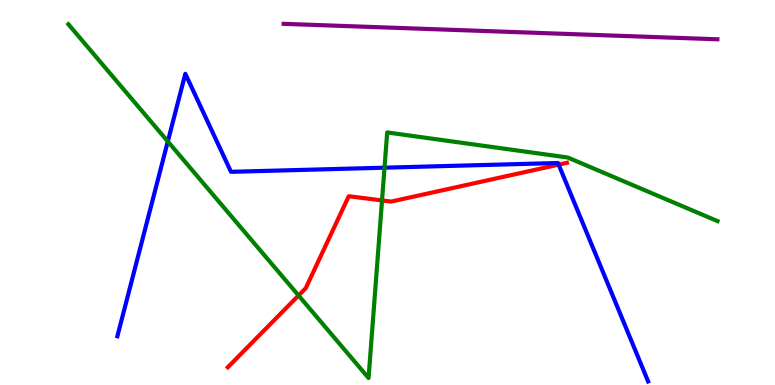[{'lines': ['blue', 'red'], 'intersections': [{'x': 7.21, 'y': 5.72}]}, {'lines': ['green', 'red'], 'intersections': [{'x': 3.85, 'y': 2.33}, {'x': 4.93, 'y': 4.79}]}, {'lines': ['purple', 'red'], 'intersections': []}, {'lines': ['blue', 'green'], 'intersections': [{'x': 2.17, 'y': 6.33}, {'x': 4.96, 'y': 5.64}]}, {'lines': ['blue', 'purple'], 'intersections': []}, {'lines': ['green', 'purple'], 'intersections': []}]